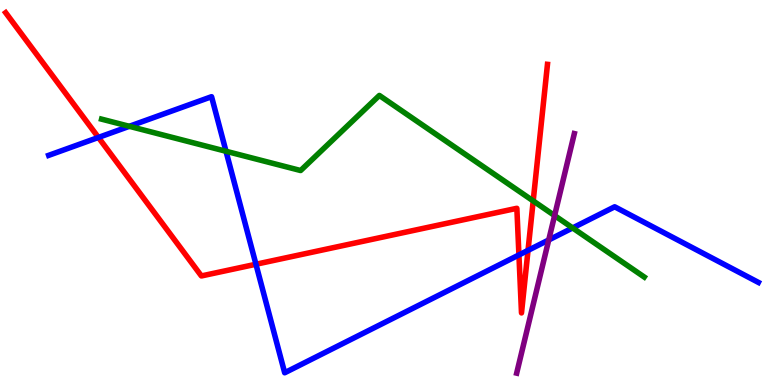[{'lines': ['blue', 'red'], 'intersections': [{'x': 1.27, 'y': 6.43}, {'x': 3.3, 'y': 3.14}, {'x': 6.7, 'y': 3.38}, {'x': 6.81, 'y': 3.5}]}, {'lines': ['green', 'red'], 'intersections': [{'x': 6.88, 'y': 4.78}]}, {'lines': ['purple', 'red'], 'intersections': []}, {'lines': ['blue', 'green'], 'intersections': [{'x': 1.67, 'y': 6.72}, {'x': 2.92, 'y': 6.07}, {'x': 7.39, 'y': 4.08}]}, {'lines': ['blue', 'purple'], 'intersections': [{'x': 7.08, 'y': 3.77}]}, {'lines': ['green', 'purple'], 'intersections': [{'x': 7.16, 'y': 4.4}]}]